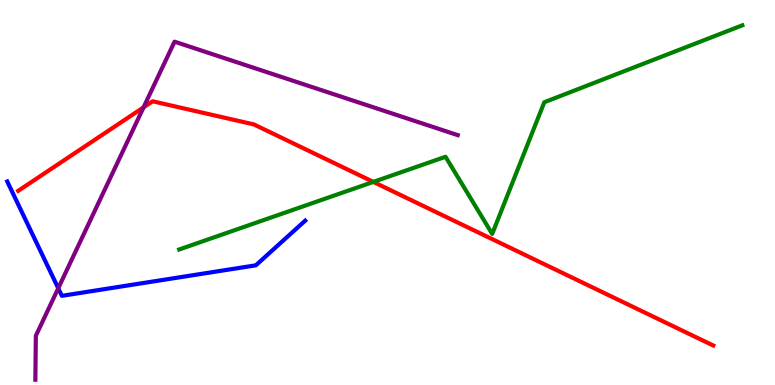[{'lines': ['blue', 'red'], 'intersections': []}, {'lines': ['green', 'red'], 'intersections': [{'x': 4.82, 'y': 5.28}]}, {'lines': ['purple', 'red'], 'intersections': [{'x': 1.85, 'y': 7.21}]}, {'lines': ['blue', 'green'], 'intersections': []}, {'lines': ['blue', 'purple'], 'intersections': [{'x': 0.752, 'y': 2.51}]}, {'lines': ['green', 'purple'], 'intersections': []}]